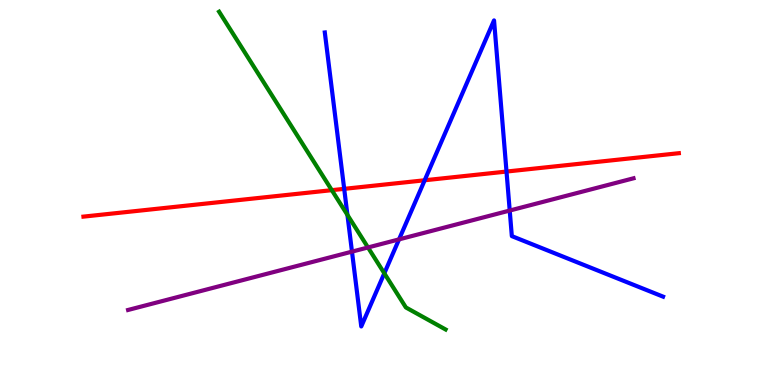[{'lines': ['blue', 'red'], 'intersections': [{'x': 4.44, 'y': 5.09}, {'x': 5.48, 'y': 5.32}, {'x': 6.54, 'y': 5.54}]}, {'lines': ['green', 'red'], 'intersections': [{'x': 4.28, 'y': 5.06}]}, {'lines': ['purple', 'red'], 'intersections': []}, {'lines': ['blue', 'green'], 'intersections': [{'x': 4.48, 'y': 4.42}, {'x': 4.96, 'y': 2.9}]}, {'lines': ['blue', 'purple'], 'intersections': [{'x': 4.54, 'y': 3.46}, {'x': 5.15, 'y': 3.78}, {'x': 6.58, 'y': 4.53}]}, {'lines': ['green', 'purple'], 'intersections': [{'x': 4.75, 'y': 3.57}]}]